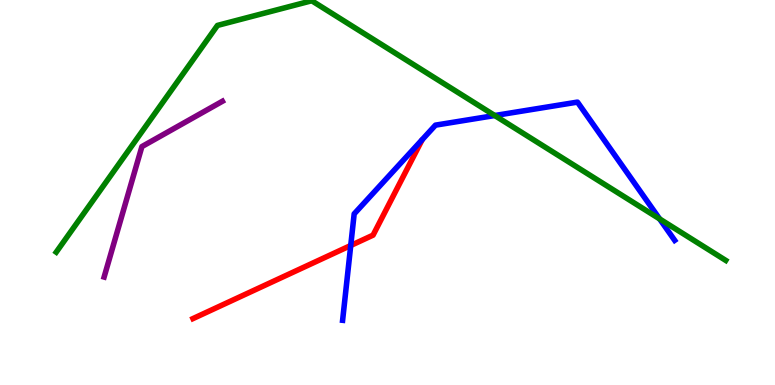[{'lines': ['blue', 'red'], 'intersections': [{'x': 4.53, 'y': 3.62}]}, {'lines': ['green', 'red'], 'intersections': []}, {'lines': ['purple', 'red'], 'intersections': []}, {'lines': ['blue', 'green'], 'intersections': [{'x': 6.38, 'y': 7.0}, {'x': 8.51, 'y': 4.31}]}, {'lines': ['blue', 'purple'], 'intersections': []}, {'lines': ['green', 'purple'], 'intersections': []}]